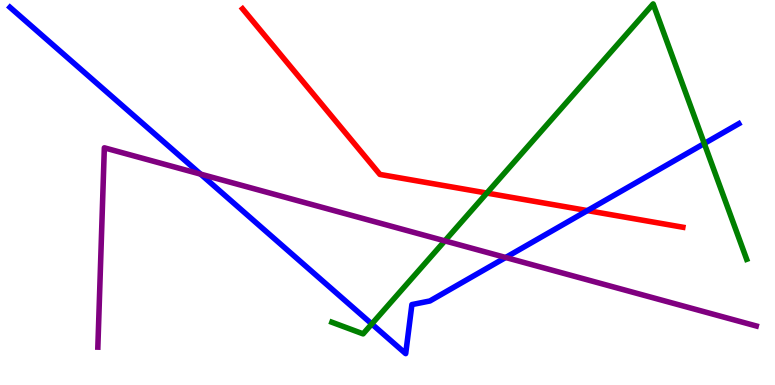[{'lines': ['blue', 'red'], 'intersections': [{'x': 7.58, 'y': 4.53}]}, {'lines': ['green', 'red'], 'intersections': [{'x': 6.28, 'y': 4.99}]}, {'lines': ['purple', 'red'], 'intersections': []}, {'lines': ['blue', 'green'], 'intersections': [{'x': 4.8, 'y': 1.59}, {'x': 9.09, 'y': 6.27}]}, {'lines': ['blue', 'purple'], 'intersections': [{'x': 2.59, 'y': 5.48}, {'x': 6.52, 'y': 3.31}]}, {'lines': ['green', 'purple'], 'intersections': [{'x': 5.74, 'y': 3.74}]}]